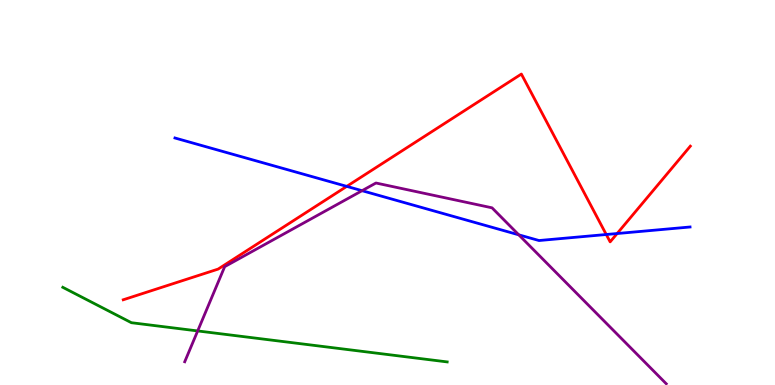[{'lines': ['blue', 'red'], 'intersections': [{'x': 4.47, 'y': 5.16}, {'x': 7.82, 'y': 3.91}, {'x': 7.96, 'y': 3.93}]}, {'lines': ['green', 'red'], 'intersections': []}, {'lines': ['purple', 'red'], 'intersections': []}, {'lines': ['blue', 'green'], 'intersections': []}, {'lines': ['blue', 'purple'], 'intersections': [{'x': 4.67, 'y': 5.05}, {'x': 6.69, 'y': 3.9}]}, {'lines': ['green', 'purple'], 'intersections': [{'x': 2.55, 'y': 1.4}]}]